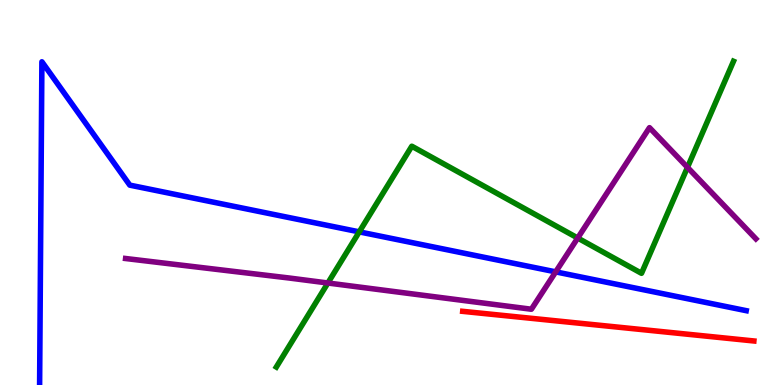[{'lines': ['blue', 'red'], 'intersections': []}, {'lines': ['green', 'red'], 'intersections': []}, {'lines': ['purple', 'red'], 'intersections': []}, {'lines': ['blue', 'green'], 'intersections': [{'x': 4.64, 'y': 3.98}]}, {'lines': ['blue', 'purple'], 'intersections': [{'x': 7.17, 'y': 2.94}]}, {'lines': ['green', 'purple'], 'intersections': [{'x': 4.23, 'y': 2.65}, {'x': 7.45, 'y': 3.82}, {'x': 8.87, 'y': 5.65}]}]